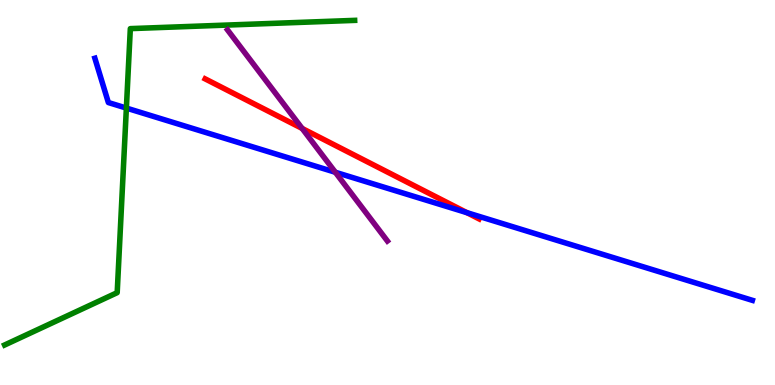[{'lines': ['blue', 'red'], 'intersections': [{'x': 6.02, 'y': 4.48}]}, {'lines': ['green', 'red'], 'intersections': []}, {'lines': ['purple', 'red'], 'intersections': [{'x': 3.9, 'y': 6.66}]}, {'lines': ['blue', 'green'], 'intersections': [{'x': 1.63, 'y': 7.19}]}, {'lines': ['blue', 'purple'], 'intersections': [{'x': 4.33, 'y': 5.53}]}, {'lines': ['green', 'purple'], 'intersections': []}]